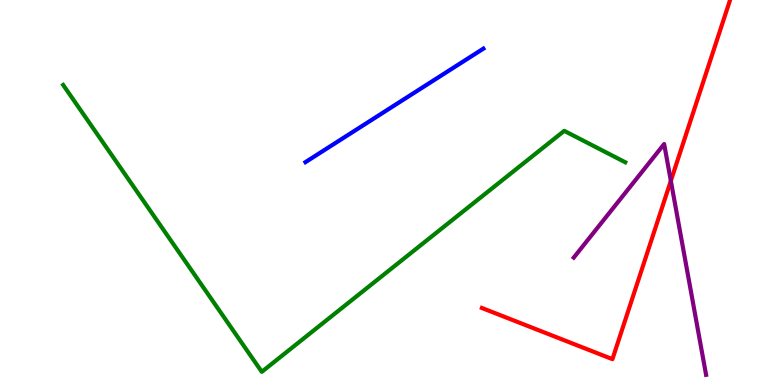[{'lines': ['blue', 'red'], 'intersections': []}, {'lines': ['green', 'red'], 'intersections': []}, {'lines': ['purple', 'red'], 'intersections': [{'x': 8.66, 'y': 5.3}]}, {'lines': ['blue', 'green'], 'intersections': []}, {'lines': ['blue', 'purple'], 'intersections': []}, {'lines': ['green', 'purple'], 'intersections': []}]